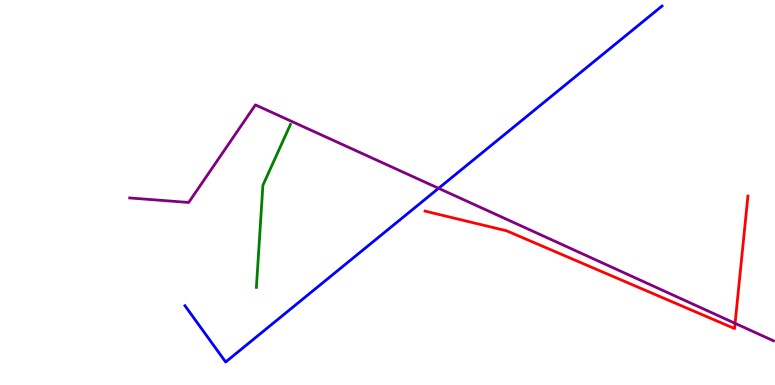[{'lines': ['blue', 'red'], 'intersections': []}, {'lines': ['green', 'red'], 'intersections': []}, {'lines': ['purple', 'red'], 'intersections': [{'x': 9.48, 'y': 1.6}]}, {'lines': ['blue', 'green'], 'intersections': []}, {'lines': ['blue', 'purple'], 'intersections': [{'x': 5.66, 'y': 5.11}]}, {'lines': ['green', 'purple'], 'intersections': []}]